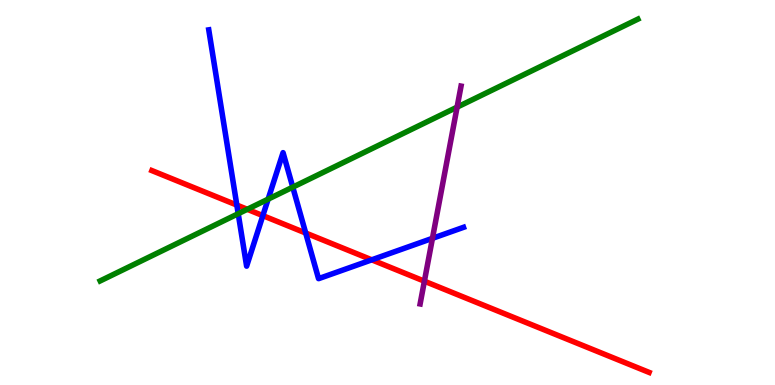[{'lines': ['blue', 'red'], 'intersections': [{'x': 3.06, 'y': 4.67}, {'x': 3.39, 'y': 4.4}, {'x': 3.94, 'y': 3.95}, {'x': 4.8, 'y': 3.25}]}, {'lines': ['green', 'red'], 'intersections': [{'x': 3.19, 'y': 4.56}]}, {'lines': ['purple', 'red'], 'intersections': [{'x': 5.48, 'y': 2.7}]}, {'lines': ['blue', 'green'], 'intersections': [{'x': 3.07, 'y': 4.45}, {'x': 3.46, 'y': 4.83}, {'x': 3.78, 'y': 5.14}]}, {'lines': ['blue', 'purple'], 'intersections': [{'x': 5.58, 'y': 3.81}]}, {'lines': ['green', 'purple'], 'intersections': [{'x': 5.9, 'y': 7.22}]}]